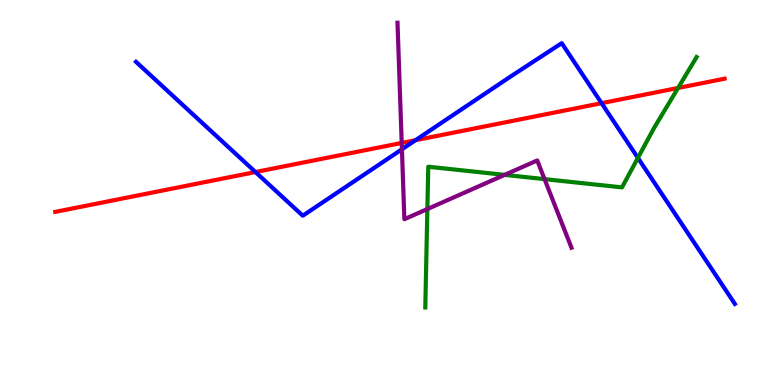[{'lines': ['blue', 'red'], 'intersections': [{'x': 3.3, 'y': 5.53}, {'x': 5.36, 'y': 6.36}, {'x': 7.76, 'y': 7.32}]}, {'lines': ['green', 'red'], 'intersections': [{'x': 8.75, 'y': 7.72}]}, {'lines': ['purple', 'red'], 'intersections': [{'x': 5.18, 'y': 6.29}]}, {'lines': ['blue', 'green'], 'intersections': [{'x': 8.23, 'y': 5.9}]}, {'lines': ['blue', 'purple'], 'intersections': [{'x': 5.19, 'y': 6.12}]}, {'lines': ['green', 'purple'], 'intersections': [{'x': 5.51, 'y': 4.57}, {'x': 6.51, 'y': 5.46}, {'x': 7.03, 'y': 5.35}]}]